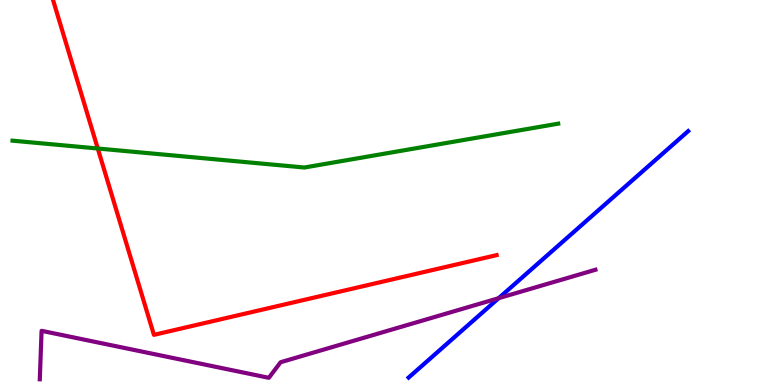[{'lines': ['blue', 'red'], 'intersections': []}, {'lines': ['green', 'red'], 'intersections': [{'x': 1.26, 'y': 6.14}]}, {'lines': ['purple', 'red'], 'intersections': []}, {'lines': ['blue', 'green'], 'intersections': []}, {'lines': ['blue', 'purple'], 'intersections': [{'x': 6.43, 'y': 2.25}]}, {'lines': ['green', 'purple'], 'intersections': []}]